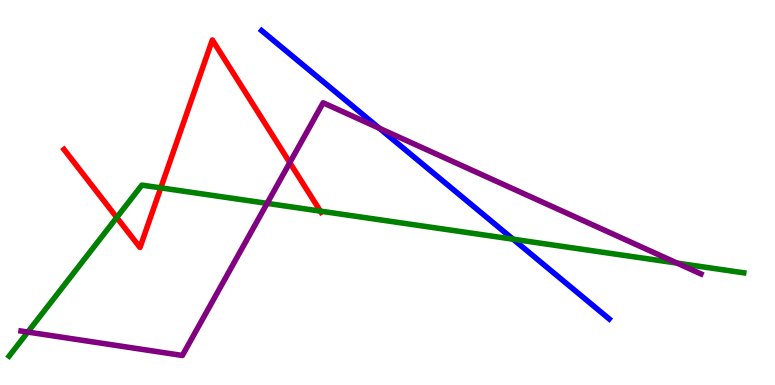[{'lines': ['blue', 'red'], 'intersections': []}, {'lines': ['green', 'red'], 'intersections': [{'x': 1.51, 'y': 4.35}, {'x': 2.07, 'y': 5.12}, {'x': 4.13, 'y': 4.52}]}, {'lines': ['purple', 'red'], 'intersections': [{'x': 3.74, 'y': 5.78}]}, {'lines': ['blue', 'green'], 'intersections': [{'x': 6.62, 'y': 3.79}]}, {'lines': ['blue', 'purple'], 'intersections': [{'x': 4.89, 'y': 6.67}]}, {'lines': ['green', 'purple'], 'intersections': [{'x': 0.359, 'y': 1.38}, {'x': 3.45, 'y': 4.72}, {'x': 8.74, 'y': 3.17}]}]